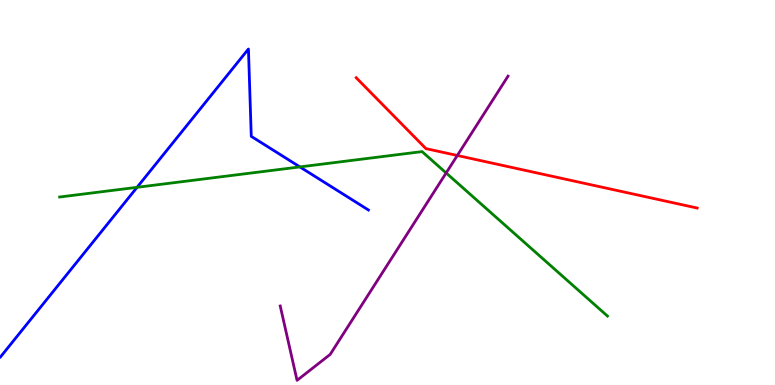[{'lines': ['blue', 'red'], 'intersections': []}, {'lines': ['green', 'red'], 'intersections': []}, {'lines': ['purple', 'red'], 'intersections': [{'x': 5.9, 'y': 5.96}]}, {'lines': ['blue', 'green'], 'intersections': [{'x': 1.77, 'y': 5.13}, {'x': 3.87, 'y': 5.66}]}, {'lines': ['blue', 'purple'], 'intersections': []}, {'lines': ['green', 'purple'], 'intersections': [{'x': 5.76, 'y': 5.51}]}]